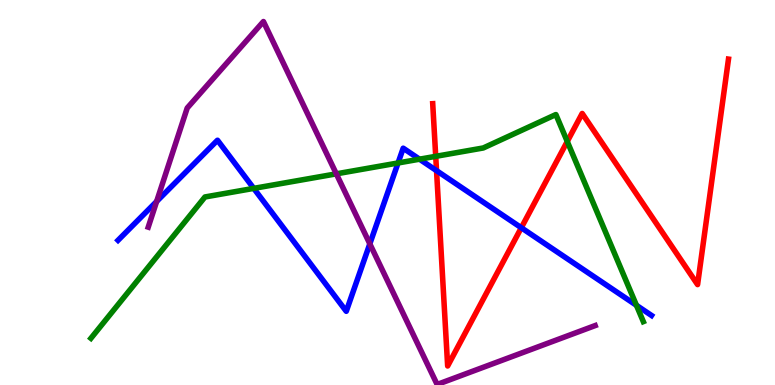[{'lines': ['blue', 'red'], 'intersections': [{'x': 5.63, 'y': 5.57}, {'x': 6.73, 'y': 4.08}]}, {'lines': ['green', 'red'], 'intersections': [{'x': 5.62, 'y': 5.94}, {'x': 7.32, 'y': 6.33}]}, {'lines': ['purple', 'red'], 'intersections': []}, {'lines': ['blue', 'green'], 'intersections': [{'x': 3.27, 'y': 5.11}, {'x': 5.14, 'y': 5.77}, {'x': 5.41, 'y': 5.87}, {'x': 8.21, 'y': 2.07}]}, {'lines': ['blue', 'purple'], 'intersections': [{'x': 2.02, 'y': 4.77}, {'x': 4.77, 'y': 3.67}]}, {'lines': ['green', 'purple'], 'intersections': [{'x': 4.34, 'y': 5.48}]}]